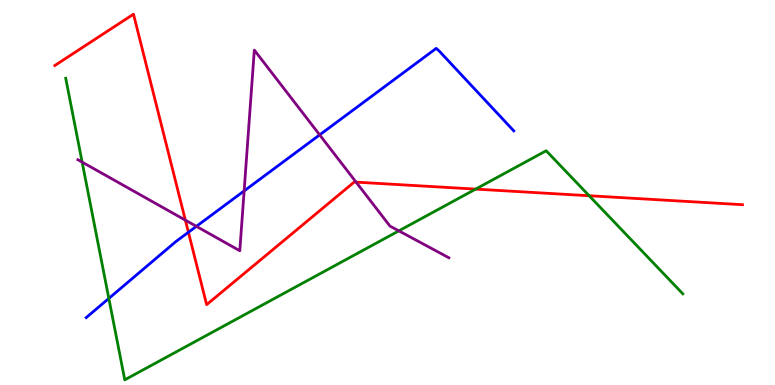[{'lines': ['blue', 'red'], 'intersections': [{'x': 2.43, 'y': 3.97}]}, {'lines': ['green', 'red'], 'intersections': [{'x': 6.14, 'y': 5.09}, {'x': 7.6, 'y': 4.92}]}, {'lines': ['purple', 'red'], 'intersections': [{'x': 2.39, 'y': 4.28}, {'x': 4.59, 'y': 5.27}]}, {'lines': ['blue', 'green'], 'intersections': [{'x': 1.4, 'y': 2.25}]}, {'lines': ['blue', 'purple'], 'intersections': [{'x': 2.53, 'y': 4.12}, {'x': 3.15, 'y': 5.04}, {'x': 4.12, 'y': 6.5}]}, {'lines': ['green', 'purple'], 'intersections': [{'x': 1.06, 'y': 5.79}, {'x': 5.15, 'y': 4.0}]}]